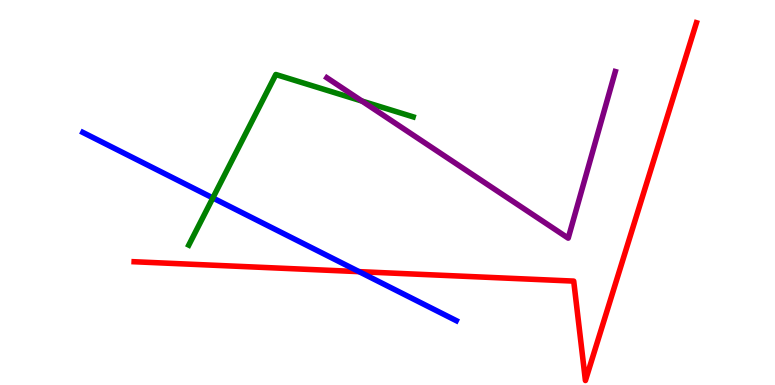[{'lines': ['blue', 'red'], 'intersections': [{'x': 4.63, 'y': 2.94}]}, {'lines': ['green', 'red'], 'intersections': []}, {'lines': ['purple', 'red'], 'intersections': []}, {'lines': ['blue', 'green'], 'intersections': [{'x': 2.75, 'y': 4.86}]}, {'lines': ['blue', 'purple'], 'intersections': []}, {'lines': ['green', 'purple'], 'intersections': [{'x': 4.67, 'y': 7.38}]}]